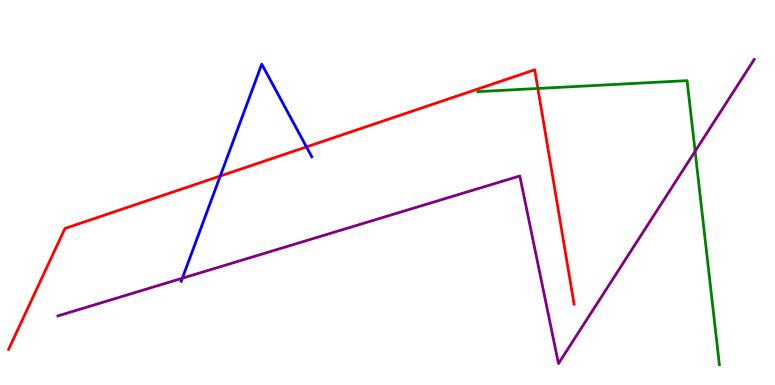[{'lines': ['blue', 'red'], 'intersections': [{'x': 2.84, 'y': 5.43}, {'x': 3.95, 'y': 6.18}]}, {'lines': ['green', 'red'], 'intersections': [{'x': 6.94, 'y': 7.7}]}, {'lines': ['purple', 'red'], 'intersections': []}, {'lines': ['blue', 'green'], 'intersections': []}, {'lines': ['blue', 'purple'], 'intersections': [{'x': 2.35, 'y': 2.77}]}, {'lines': ['green', 'purple'], 'intersections': [{'x': 8.97, 'y': 6.07}]}]